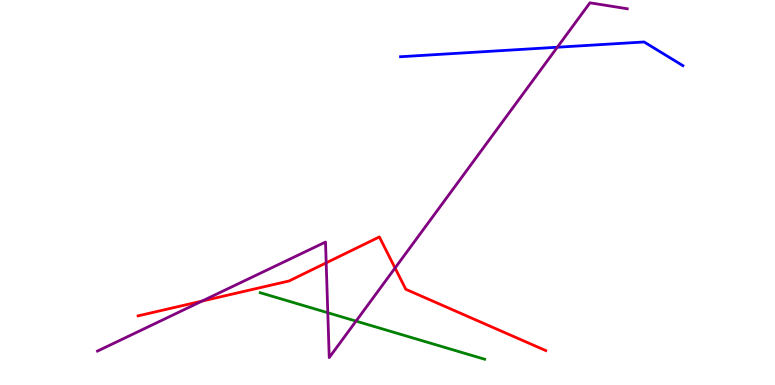[{'lines': ['blue', 'red'], 'intersections': []}, {'lines': ['green', 'red'], 'intersections': []}, {'lines': ['purple', 'red'], 'intersections': [{'x': 2.61, 'y': 2.18}, {'x': 4.21, 'y': 3.17}, {'x': 5.1, 'y': 3.04}]}, {'lines': ['blue', 'green'], 'intersections': []}, {'lines': ['blue', 'purple'], 'intersections': [{'x': 7.19, 'y': 8.77}]}, {'lines': ['green', 'purple'], 'intersections': [{'x': 4.23, 'y': 1.88}, {'x': 4.59, 'y': 1.66}]}]